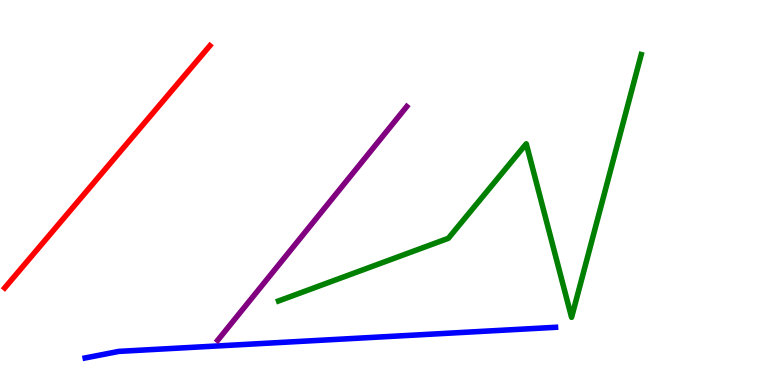[{'lines': ['blue', 'red'], 'intersections': []}, {'lines': ['green', 'red'], 'intersections': []}, {'lines': ['purple', 'red'], 'intersections': []}, {'lines': ['blue', 'green'], 'intersections': []}, {'lines': ['blue', 'purple'], 'intersections': []}, {'lines': ['green', 'purple'], 'intersections': []}]